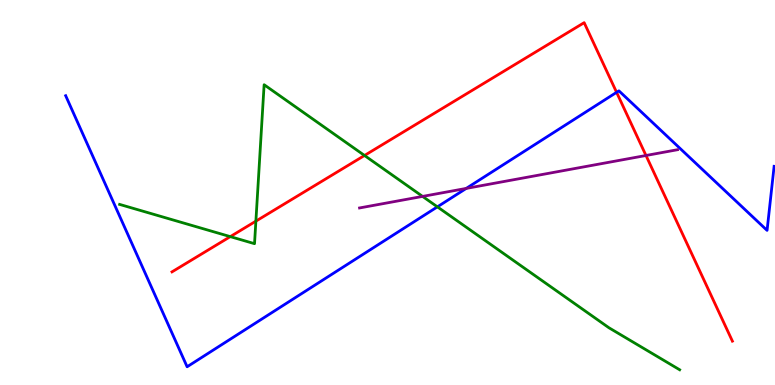[{'lines': ['blue', 'red'], 'intersections': [{'x': 7.96, 'y': 7.6}]}, {'lines': ['green', 'red'], 'intersections': [{'x': 2.97, 'y': 3.85}, {'x': 3.3, 'y': 4.26}, {'x': 4.7, 'y': 5.96}]}, {'lines': ['purple', 'red'], 'intersections': [{'x': 8.34, 'y': 5.96}]}, {'lines': ['blue', 'green'], 'intersections': [{'x': 5.64, 'y': 4.63}]}, {'lines': ['blue', 'purple'], 'intersections': [{'x': 6.02, 'y': 5.11}]}, {'lines': ['green', 'purple'], 'intersections': [{'x': 5.45, 'y': 4.9}]}]